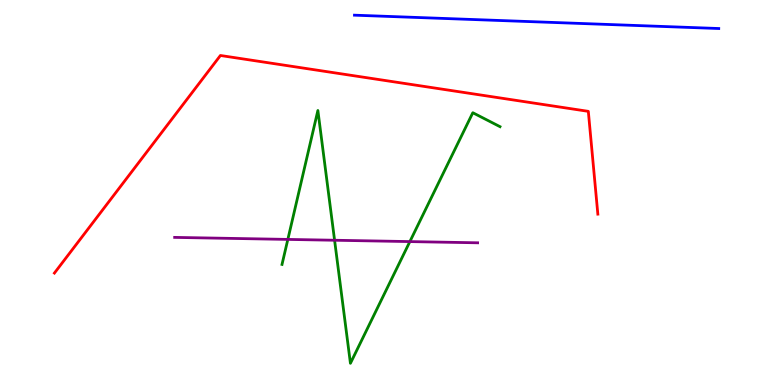[{'lines': ['blue', 'red'], 'intersections': []}, {'lines': ['green', 'red'], 'intersections': []}, {'lines': ['purple', 'red'], 'intersections': []}, {'lines': ['blue', 'green'], 'intersections': []}, {'lines': ['blue', 'purple'], 'intersections': []}, {'lines': ['green', 'purple'], 'intersections': [{'x': 3.71, 'y': 3.78}, {'x': 4.32, 'y': 3.76}, {'x': 5.29, 'y': 3.72}]}]